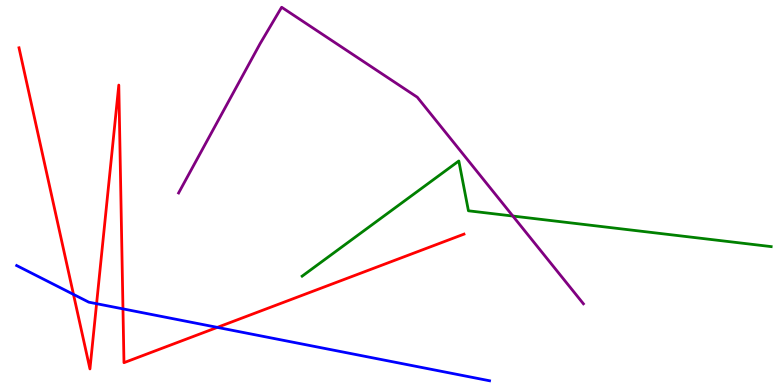[{'lines': ['blue', 'red'], 'intersections': [{'x': 0.948, 'y': 2.35}, {'x': 1.25, 'y': 2.11}, {'x': 1.59, 'y': 1.98}, {'x': 2.8, 'y': 1.5}]}, {'lines': ['green', 'red'], 'intersections': []}, {'lines': ['purple', 'red'], 'intersections': []}, {'lines': ['blue', 'green'], 'intersections': []}, {'lines': ['blue', 'purple'], 'intersections': []}, {'lines': ['green', 'purple'], 'intersections': [{'x': 6.62, 'y': 4.39}]}]